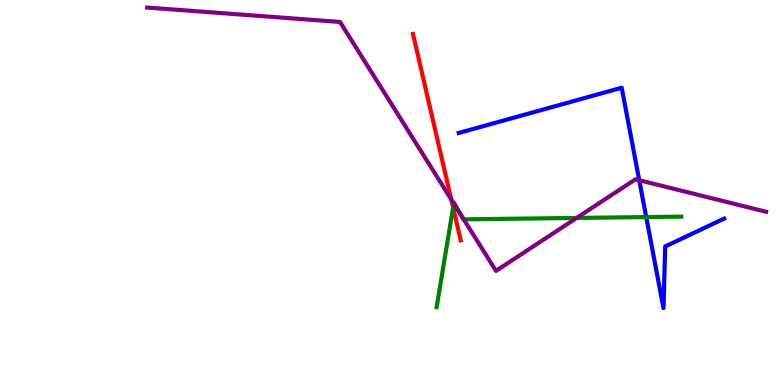[{'lines': ['blue', 'red'], 'intersections': []}, {'lines': ['green', 'red'], 'intersections': [{'x': 5.85, 'y': 4.61}]}, {'lines': ['purple', 'red'], 'intersections': [{'x': 5.82, 'y': 4.82}]}, {'lines': ['blue', 'green'], 'intersections': [{'x': 8.34, 'y': 4.36}]}, {'lines': ['blue', 'purple'], 'intersections': [{'x': 8.25, 'y': 5.32}]}, {'lines': ['green', 'purple'], 'intersections': [{'x': 5.86, 'y': 4.71}, {'x': 5.93, 'y': 4.48}, {'x': 5.98, 'y': 4.3}, {'x': 7.44, 'y': 4.34}]}]